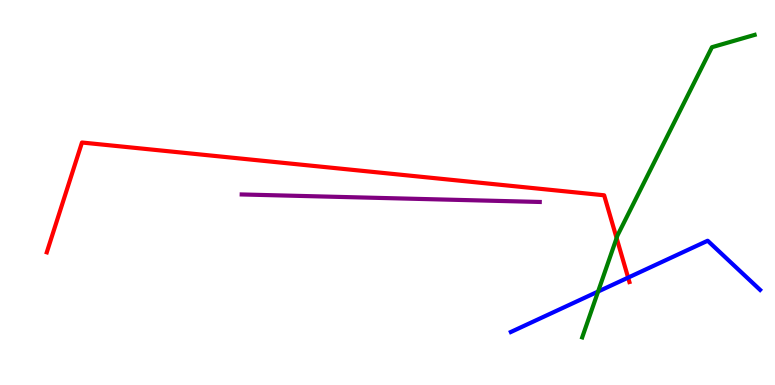[{'lines': ['blue', 'red'], 'intersections': [{'x': 8.1, 'y': 2.79}]}, {'lines': ['green', 'red'], 'intersections': [{'x': 7.96, 'y': 3.82}]}, {'lines': ['purple', 'red'], 'intersections': []}, {'lines': ['blue', 'green'], 'intersections': [{'x': 7.72, 'y': 2.43}]}, {'lines': ['blue', 'purple'], 'intersections': []}, {'lines': ['green', 'purple'], 'intersections': []}]